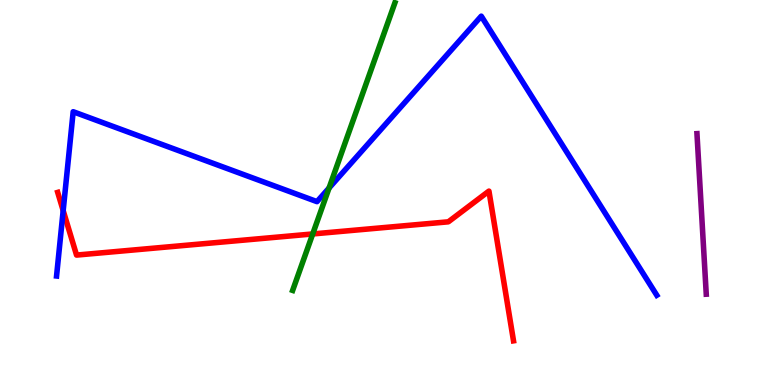[{'lines': ['blue', 'red'], 'intersections': [{'x': 0.815, 'y': 4.53}]}, {'lines': ['green', 'red'], 'intersections': [{'x': 4.04, 'y': 3.92}]}, {'lines': ['purple', 'red'], 'intersections': []}, {'lines': ['blue', 'green'], 'intersections': [{'x': 4.25, 'y': 5.12}]}, {'lines': ['blue', 'purple'], 'intersections': []}, {'lines': ['green', 'purple'], 'intersections': []}]